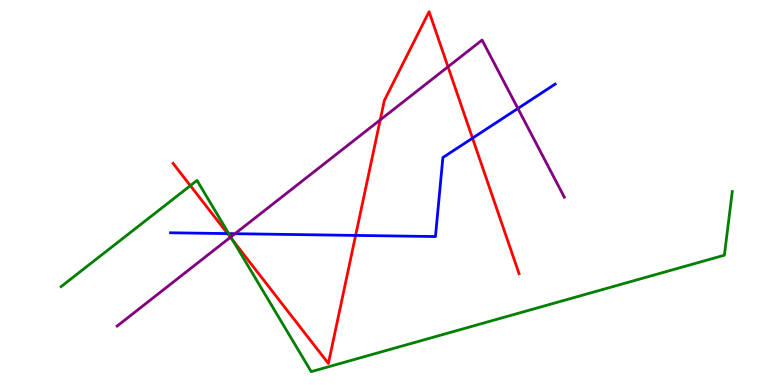[{'lines': ['blue', 'red'], 'intersections': [{'x': 2.94, 'y': 3.93}, {'x': 4.59, 'y': 3.89}, {'x': 6.1, 'y': 6.41}]}, {'lines': ['green', 'red'], 'intersections': [{'x': 2.46, 'y': 5.18}, {'x': 3.0, 'y': 3.76}]}, {'lines': ['purple', 'red'], 'intersections': [{'x': 2.97, 'y': 3.84}, {'x': 4.91, 'y': 6.89}, {'x': 5.78, 'y': 8.27}]}, {'lines': ['blue', 'green'], 'intersections': [{'x': 2.95, 'y': 3.93}]}, {'lines': ['blue', 'purple'], 'intersections': [{'x': 3.03, 'y': 3.93}, {'x': 6.68, 'y': 7.18}]}, {'lines': ['green', 'purple'], 'intersections': [{'x': 2.98, 'y': 3.84}]}]